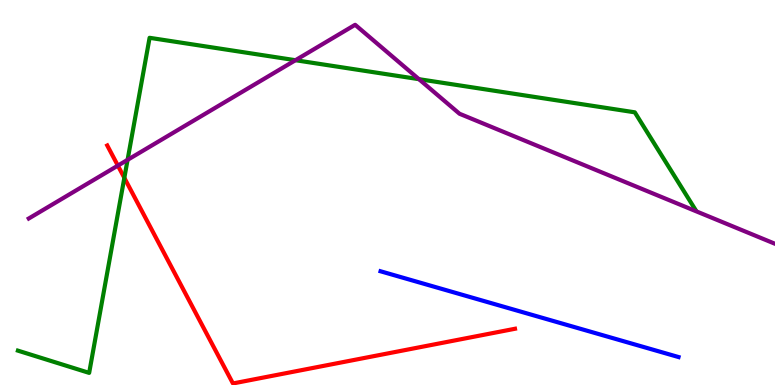[{'lines': ['blue', 'red'], 'intersections': []}, {'lines': ['green', 'red'], 'intersections': [{'x': 1.6, 'y': 5.38}]}, {'lines': ['purple', 'red'], 'intersections': [{'x': 1.52, 'y': 5.7}]}, {'lines': ['blue', 'green'], 'intersections': []}, {'lines': ['blue', 'purple'], 'intersections': []}, {'lines': ['green', 'purple'], 'intersections': [{'x': 1.65, 'y': 5.85}, {'x': 3.81, 'y': 8.44}, {'x': 5.41, 'y': 7.94}]}]